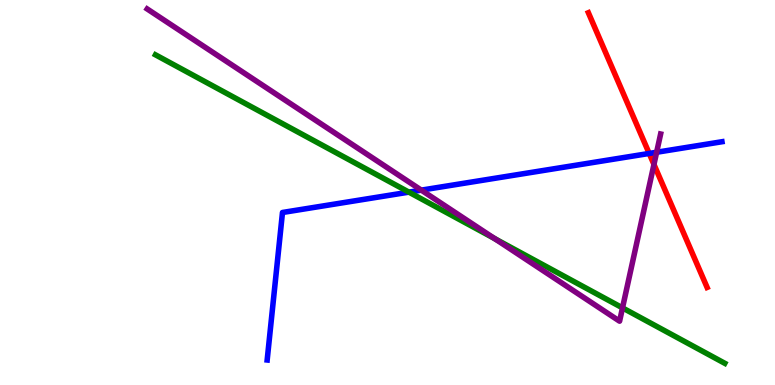[{'lines': ['blue', 'red'], 'intersections': [{'x': 8.38, 'y': 6.01}]}, {'lines': ['green', 'red'], 'intersections': []}, {'lines': ['purple', 'red'], 'intersections': [{'x': 8.44, 'y': 5.73}]}, {'lines': ['blue', 'green'], 'intersections': [{'x': 5.28, 'y': 5.01}]}, {'lines': ['blue', 'purple'], 'intersections': [{'x': 5.44, 'y': 5.06}, {'x': 8.47, 'y': 6.05}]}, {'lines': ['green', 'purple'], 'intersections': [{'x': 6.38, 'y': 3.8}, {'x': 8.03, 'y': 2.0}]}]